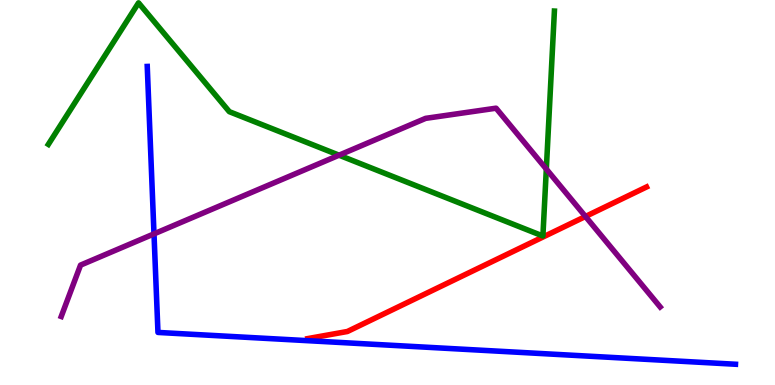[{'lines': ['blue', 'red'], 'intersections': []}, {'lines': ['green', 'red'], 'intersections': []}, {'lines': ['purple', 'red'], 'intersections': [{'x': 7.55, 'y': 4.38}]}, {'lines': ['blue', 'green'], 'intersections': []}, {'lines': ['blue', 'purple'], 'intersections': [{'x': 1.99, 'y': 3.93}]}, {'lines': ['green', 'purple'], 'intersections': [{'x': 4.37, 'y': 5.97}, {'x': 7.05, 'y': 5.61}]}]